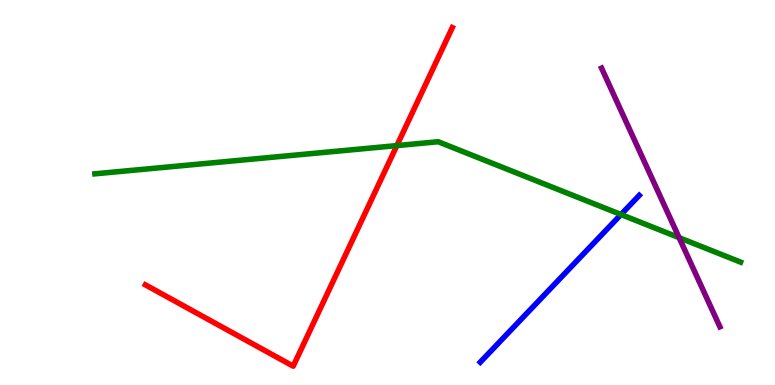[{'lines': ['blue', 'red'], 'intersections': []}, {'lines': ['green', 'red'], 'intersections': [{'x': 5.12, 'y': 6.22}]}, {'lines': ['purple', 'red'], 'intersections': []}, {'lines': ['blue', 'green'], 'intersections': [{'x': 8.01, 'y': 4.43}]}, {'lines': ['blue', 'purple'], 'intersections': []}, {'lines': ['green', 'purple'], 'intersections': [{'x': 8.76, 'y': 3.83}]}]